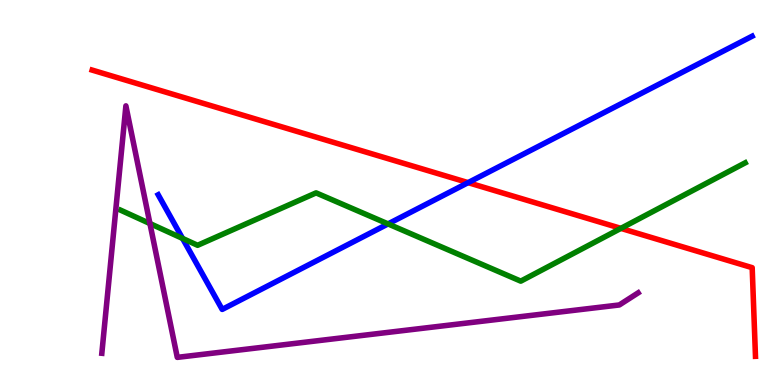[{'lines': ['blue', 'red'], 'intersections': [{'x': 6.04, 'y': 5.26}]}, {'lines': ['green', 'red'], 'intersections': [{'x': 8.01, 'y': 4.07}]}, {'lines': ['purple', 'red'], 'intersections': []}, {'lines': ['blue', 'green'], 'intersections': [{'x': 2.36, 'y': 3.81}, {'x': 5.01, 'y': 4.18}]}, {'lines': ['blue', 'purple'], 'intersections': []}, {'lines': ['green', 'purple'], 'intersections': [{'x': 1.93, 'y': 4.19}]}]